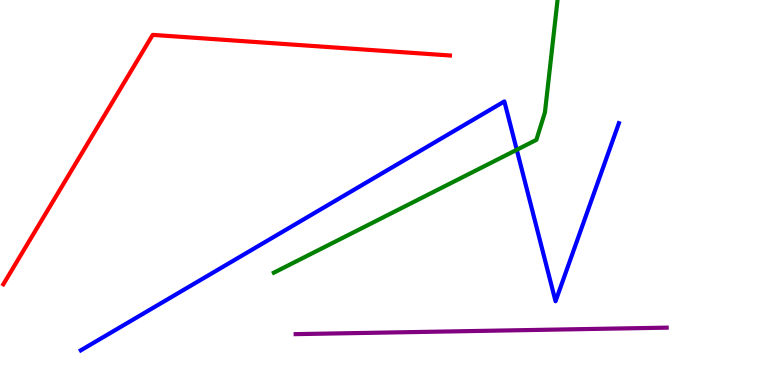[{'lines': ['blue', 'red'], 'intersections': []}, {'lines': ['green', 'red'], 'intersections': []}, {'lines': ['purple', 'red'], 'intersections': []}, {'lines': ['blue', 'green'], 'intersections': [{'x': 6.67, 'y': 6.11}]}, {'lines': ['blue', 'purple'], 'intersections': []}, {'lines': ['green', 'purple'], 'intersections': []}]